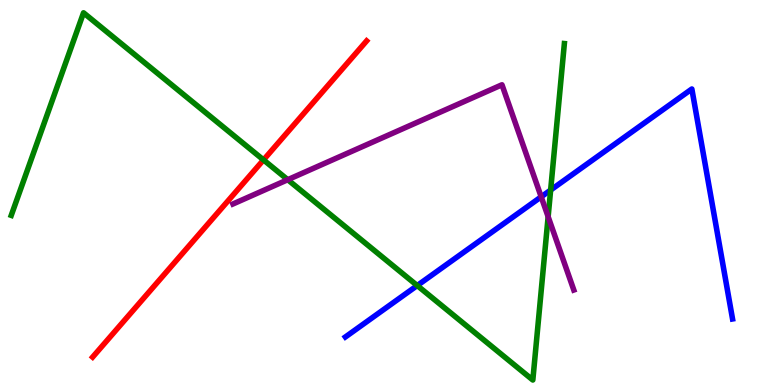[{'lines': ['blue', 'red'], 'intersections': []}, {'lines': ['green', 'red'], 'intersections': [{'x': 3.4, 'y': 5.85}]}, {'lines': ['purple', 'red'], 'intersections': []}, {'lines': ['blue', 'green'], 'intersections': [{'x': 5.38, 'y': 2.58}, {'x': 7.11, 'y': 5.06}]}, {'lines': ['blue', 'purple'], 'intersections': [{'x': 6.98, 'y': 4.89}]}, {'lines': ['green', 'purple'], 'intersections': [{'x': 3.71, 'y': 5.33}, {'x': 7.07, 'y': 4.37}]}]